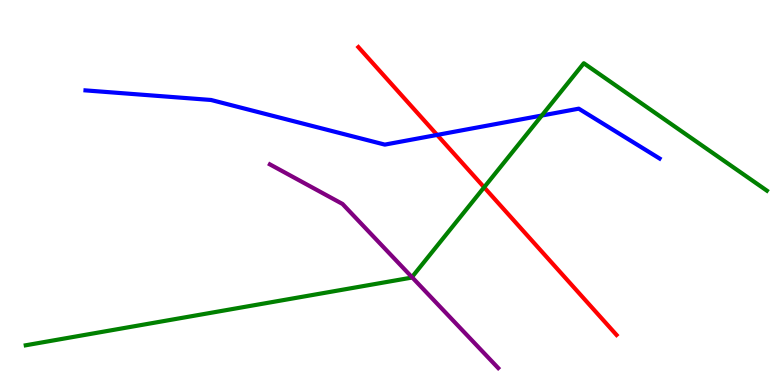[{'lines': ['blue', 'red'], 'intersections': [{'x': 5.64, 'y': 6.5}]}, {'lines': ['green', 'red'], 'intersections': [{'x': 6.25, 'y': 5.13}]}, {'lines': ['purple', 'red'], 'intersections': []}, {'lines': ['blue', 'green'], 'intersections': [{'x': 6.99, 'y': 7.0}]}, {'lines': ['blue', 'purple'], 'intersections': []}, {'lines': ['green', 'purple'], 'intersections': [{'x': 5.32, 'y': 2.8}]}]